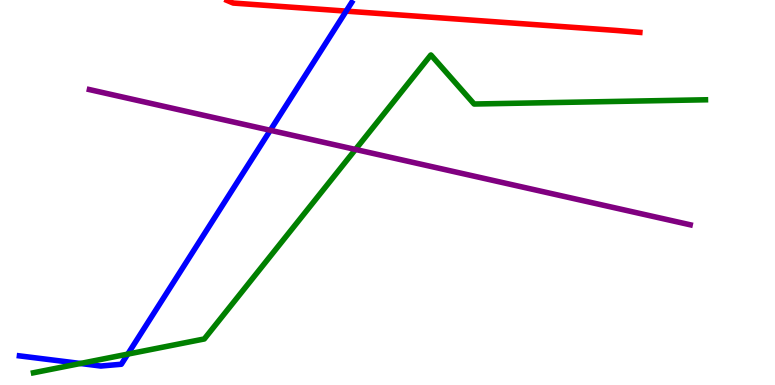[{'lines': ['blue', 'red'], 'intersections': [{'x': 4.47, 'y': 9.71}]}, {'lines': ['green', 'red'], 'intersections': []}, {'lines': ['purple', 'red'], 'intersections': []}, {'lines': ['blue', 'green'], 'intersections': [{'x': 1.04, 'y': 0.559}, {'x': 1.65, 'y': 0.802}]}, {'lines': ['blue', 'purple'], 'intersections': [{'x': 3.49, 'y': 6.62}]}, {'lines': ['green', 'purple'], 'intersections': [{'x': 4.59, 'y': 6.12}]}]